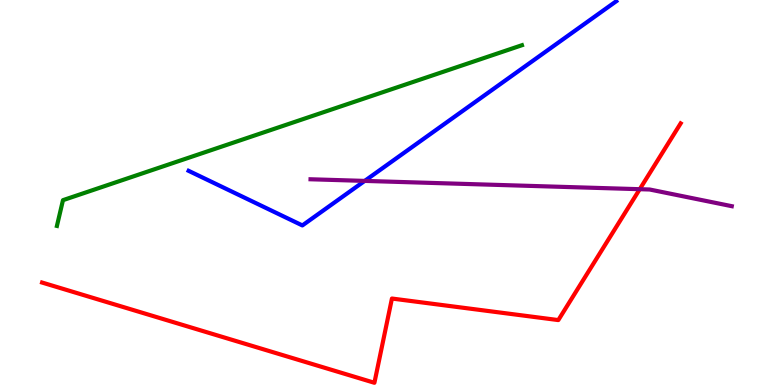[{'lines': ['blue', 'red'], 'intersections': []}, {'lines': ['green', 'red'], 'intersections': []}, {'lines': ['purple', 'red'], 'intersections': [{'x': 8.25, 'y': 5.09}]}, {'lines': ['blue', 'green'], 'intersections': []}, {'lines': ['blue', 'purple'], 'intersections': [{'x': 4.71, 'y': 5.3}]}, {'lines': ['green', 'purple'], 'intersections': []}]